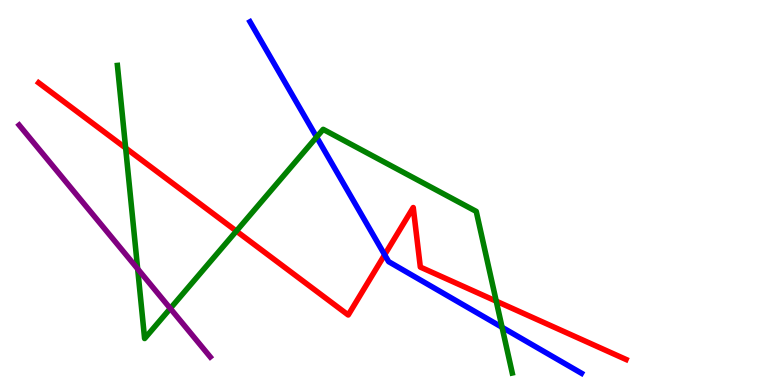[{'lines': ['blue', 'red'], 'intersections': [{'x': 4.96, 'y': 3.38}]}, {'lines': ['green', 'red'], 'intersections': [{'x': 1.62, 'y': 6.16}, {'x': 3.05, 'y': 4.0}, {'x': 6.4, 'y': 2.18}]}, {'lines': ['purple', 'red'], 'intersections': []}, {'lines': ['blue', 'green'], 'intersections': [{'x': 4.09, 'y': 6.44}, {'x': 6.48, 'y': 1.5}]}, {'lines': ['blue', 'purple'], 'intersections': []}, {'lines': ['green', 'purple'], 'intersections': [{'x': 1.78, 'y': 3.02}, {'x': 2.2, 'y': 1.99}]}]